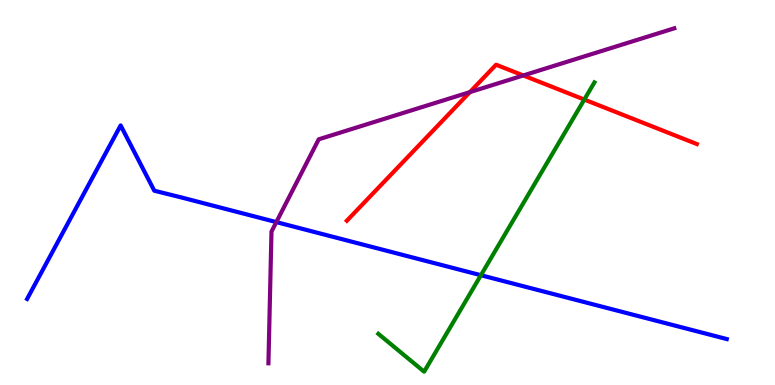[{'lines': ['blue', 'red'], 'intersections': []}, {'lines': ['green', 'red'], 'intersections': [{'x': 7.54, 'y': 7.41}]}, {'lines': ['purple', 'red'], 'intersections': [{'x': 6.06, 'y': 7.61}, {'x': 6.75, 'y': 8.04}]}, {'lines': ['blue', 'green'], 'intersections': [{'x': 6.21, 'y': 2.85}]}, {'lines': ['blue', 'purple'], 'intersections': [{'x': 3.57, 'y': 4.23}]}, {'lines': ['green', 'purple'], 'intersections': []}]